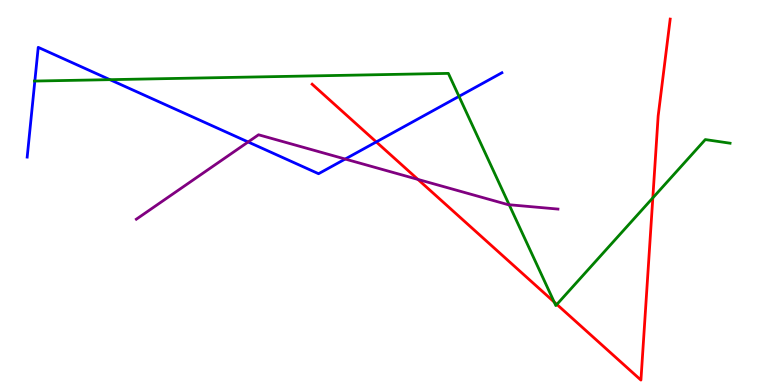[{'lines': ['blue', 'red'], 'intersections': [{'x': 4.86, 'y': 6.31}]}, {'lines': ['green', 'red'], 'intersections': [{'x': 7.15, 'y': 2.16}, {'x': 7.19, 'y': 2.09}, {'x': 8.42, 'y': 4.86}]}, {'lines': ['purple', 'red'], 'intersections': [{'x': 5.39, 'y': 5.34}]}, {'lines': ['blue', 'green'], 'intersections': [{'x': 0.45, 'y': 7.89}, {'x': 1.42, 'y': 7.93}, {'x': 5.92, 'y': 7.5}]}, {'lines': ['blue', 'purple'], 'intersections': [{'x': 3.2, 'y': 6.31}, {'x': 4.45, 'y': 5.87}]}, {'lines': ['green', 'purple'], 'intersections': [{'x': 6.57, 'y': 4.68}]}]